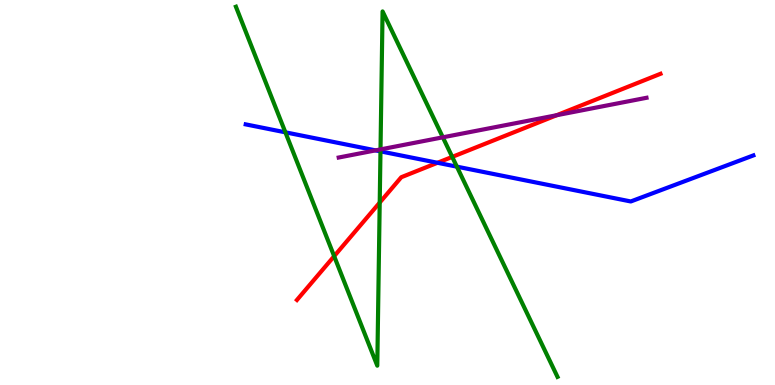[{'lines': ['blue', 'red'], 'intersections': [{'x': 5.65, 'y': 5.77}]}, {'lines': ['green', 'red'], 'intersections': [{'x': 4.31, 'y': 3.35}, {'x': 4.9, 'y': 4.74}, {'x': 5.84, 'y': 5.92}]}, {'lines': ['purple', 'red'], 'intersections': [{'x': 7.18, 'y': 7.01}]}, {'lines': ['blue', 'green'], 'intersections': [{'x': 3.68, 'y': 6.56}, {'x': 4.91, 'y': 6.07}, {'x': 5.9, 'y': 5.67}]}, {'lines': ['blue', 'purple'], 'intersections': [{'x': 4.85, 'y': 6.09}]}, {'lines': ['green', 'purple'], 'intersections': [{'x': 4.91, 'y': 6.12}, {'x': 5.71, 'y': 6.43}]}]